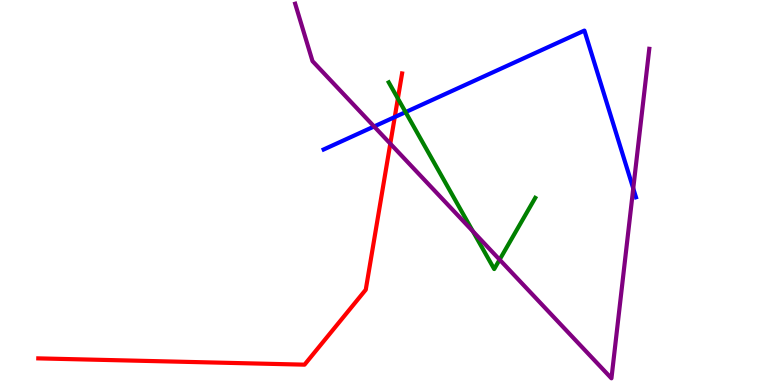[{'lines': ['blue', 'red'], 'intersections': [{'x': 5.09, 'y': 6.96}]}, {'lines': ['green', 'red'], 'intersections': [{'x': 5.13, 'y': 7.44}]}, {'lines': ['purple', 'red'], 'intersections': [{'x': 5.04, 'y': 6.27}]}, {'lines': ['blue', 'green'], 'intersections': [{'x': 5.23, 'y': 7.09}]}, {'lines': ['blue', 'purple'], 'intersections': [{'x': 4.83, 'y': 6.71}, {'x': 8.17, 'y': 5.1}]}, {'lines': ['green', 'purple'], 'intersections': [{'x': 6.1, 'y': 3.99}, {'x': 6.45, 'y': 3.26}]}]